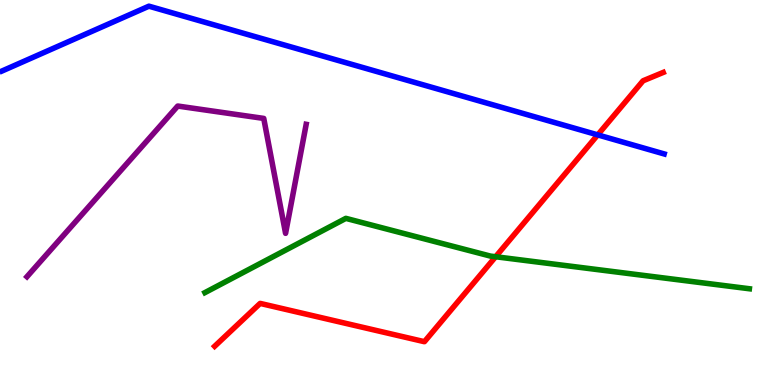[{'lines': ['blue', 'red'], 'intersections': [{'x': 7.71, 'y': 6.5}]}, {'lines': ['green', 'red'], 'intersections': [{'x': 6.4, 'y': 3.33}]}, {'lines': ['purple', 'red'], 'intersections': []}, {'lines': ['blue', 'green'], 'intersections': []}, {'lines': ['blue', 'purple'], 'intersections': []}, {'lines': ['green', 'purple'], 'intersections': []}]